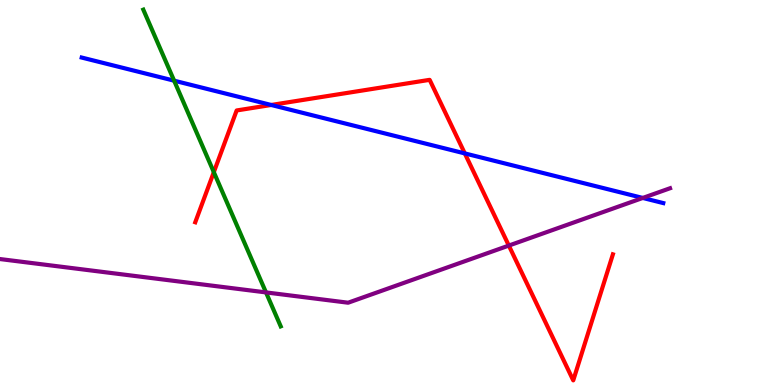[{'lines': ['blue', 'red'], 'intersections': [{'x': 3.5, 'y': 7.27}, {'x': 6.0, 'y': 6.02}]}, {'lines': ['green', 'red'], 'intersections': [{'x': 2.76, 'y': 5.53}]}, {'lines': ['purple', 'red'], 'intersections': [{'x': 6.57, 'y': 3.62}]}, {'lines': ['blue', 'green'], 'intersections': [{'x': 2.25, 'y': 7.9}]}, {'lines': ['blue', 'purple'], 'intersections': [{'x': 8.29, 'y': 4.86}]}, {'lines': ['green', 'purple'], 'intersections': [{'x': 3.43, 'y': 2.4}]}]